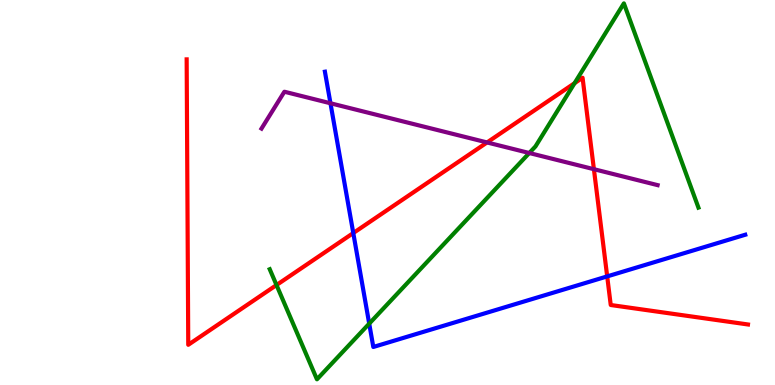[{'lines': ['blue', 'red'], 'intersections': [{'x': 4.56, 'y': 3.95}, {'x': 7.83, 'y': 2.82}]}, {'lines': ['green', 'red'], 'intersections': [{'x': 3.57, 'y': 2.6}, {'x': 7.41, 'y': 7.84}]}, {'lines': ['purple', 'red'], 'intersections': [{'x': 6.28, 'y': 6.3}, {'x': 7.66, 'y': 5.61}]}, {'lines': ['blue', 'green'], 'intersections': [{'x': 4.76, 'y': 1.59}]}, {'lines': ['blue', 'purple'], 'intersections': [{'x': 4.26, 'y': 7.32}]}, {'lines': ['green', 'purple'], 'intersections': [{'x': 6.83, 'y': 6.03}]}]